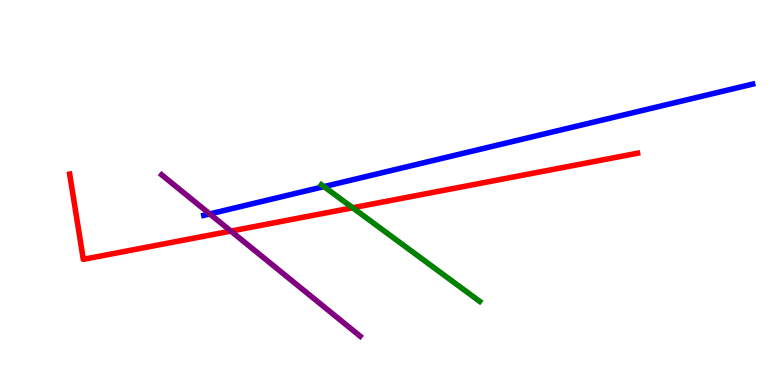[{'lines': ['blue', 'red'], 'intersections': []}, {'lines': ['green', 'red'], 'intersections': [{'x': 4.55, 'y': 4.6}]}, {'lines': ['purple', 'red'], 'intersections': [{'x': 2.98, 'y': 4.0}]}, {'lines': ['blue', 'green'], 'intersections': [{'x': 4.18, 'y': 5.15}]}, {'lines': ['blue', 'purple'], 'intersections': [{'x': 2.71, 'y': 4.44}]}, {'lines': ['green', 'purple'], 'intersections': []}]